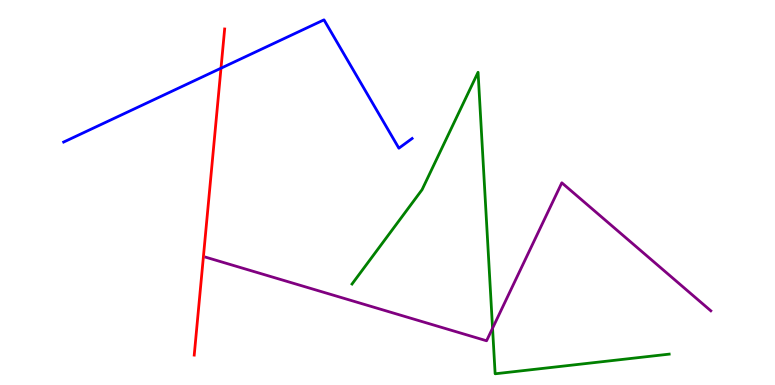[{'lines': ['blue', 'red'], 'intersections': [{'x': 2.85, 'y': 8.23}]}, {'lines': ['green', 'red'], 'intersections': []}, {'lines': ['purple', 'red'], 'intersections': []}, {'lines': ['blue', 'green'], 'intersections': []}, {'lines': ['blue', 'purple'], 'intersections': []}, {'lines': ['green', 'purple'], 'intersections': [{'x': 6.36, 'y': 1.47}]}]